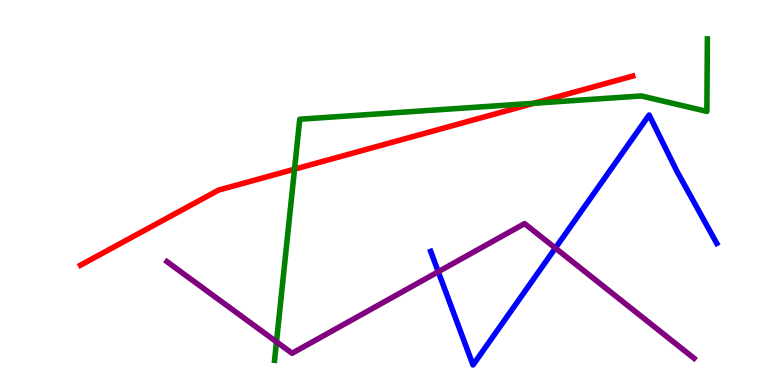[{'lines': ['blue', 'red'], 'intersections': []}, {'lines': ['green', 'red'], 'intersections': [{'x': 3.8, 'y': 5.61}, {'x': 6.89, 'y': 7.32}]}, {'lines': ['purple', 'red'], 'intersections': []}, {'lines': ['blue', 'green'], 'intersections': []}, {'lines': ['blue', 'purple'], 'intersections': [{'x': 5.66, 'y': 2.94}, {'x': 7.17, 'y': 3.56}]}, {'lines': ['green', 'purple'], 'intersections': [{'x': 3.57, 'y': 1.12}]}]